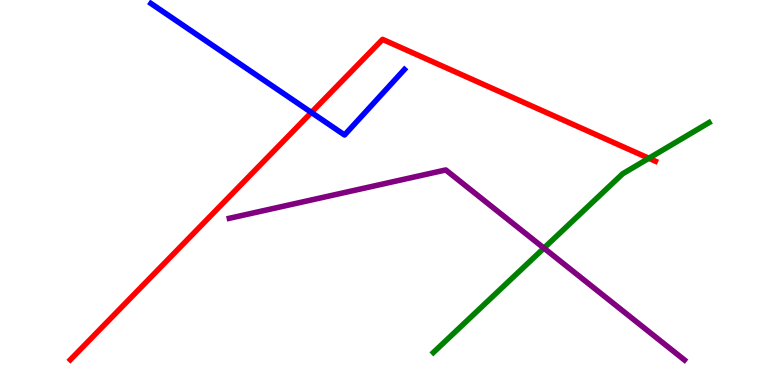[{'lines': ['blue', 'red'], 'intersections': [{'x': 4.02, 'y': 7.08}]}, {'lines': ['green', 'red'], 'intersections': [{'x': 8.37, 'y': 5.89}]}, {'lines': ['purple', 'red'], 'intersections': []}, {'lines': ['blue', 'green'], 'intersections': []}, {'lines': ['blue', 'purple'], 'intersections': []}, {'lines': ['green', 'purple'], 'intersections': [{'x': 7.02, 'y': 3.56}]}]